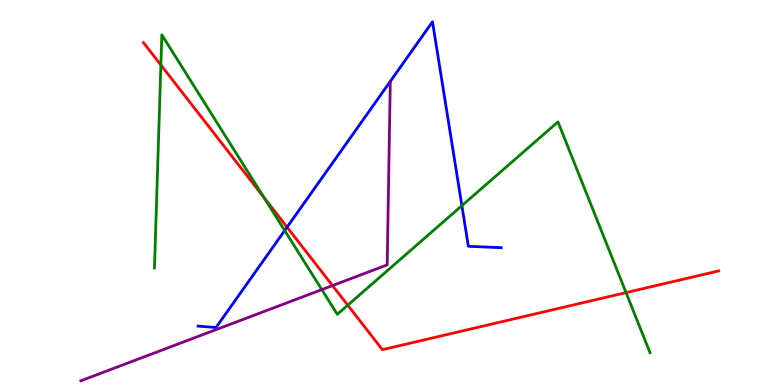[{'lines': ['blue', 'red'], 'intersections': [{'x': 3.7, 'y': 4.1}]}, {'lines': ['green', 'red'], 'intersections': [{'x': 2.08, 'y': 8.31}, {'x': 3.41, 'y': 4.87}, {'x': 4.49, 'y': 2.07}, {'x': 8.08, 'y': 2.4}]}, {'lines': ['purple', 'red'], 'intersections': [{'x': 4.29, 'y': 2.58}]}, {'lines': ['blue', 'green'], 'intersections': [{'x': 3.67, 'y': 4.01}, {'x': 5.96, 'y': 4.66}]}, {'lines': ['blue', 'purple'], 'intersections': []}, {'lines': ['green', 'purple'], 'intersections': [{'x': 4.15, 'y': 2.48}]}]